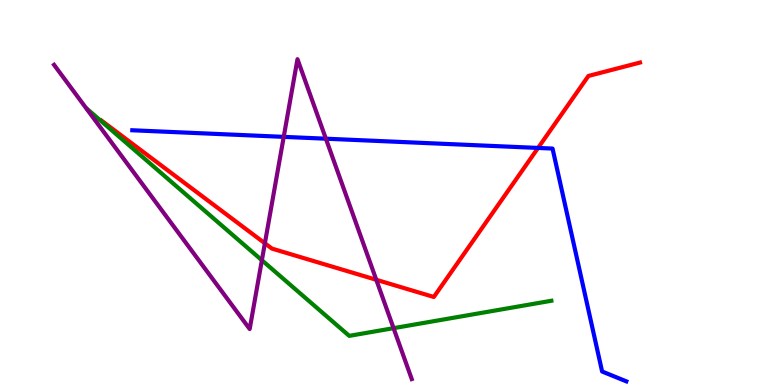[{'lines': ['blue', 'red'], 'intersections': [{'x': 6.94, 'y': 6.16}]}, {'lines': ['green', 'red'], 'intersections': []}, {'lines': ['purple', 'red'], 'intersections': [{'x': 3.42, 'y': 3.68}, {'x': 4.86, 'y': 2.73}]}, {'lines': ['blue', 'green'], 'intersections': []}, {'lines': ['blue', 'purple'], 'intersections': [{'x': 3.66, 'y': 6.45}, {'x': 4.2, 'y': 6.4}]}, {'lines': ['green', 'purple'], 'intersections': [{'x': 3.38, 'y': 3.24}, {'x': 5.08, 'y': 1.48}]}]